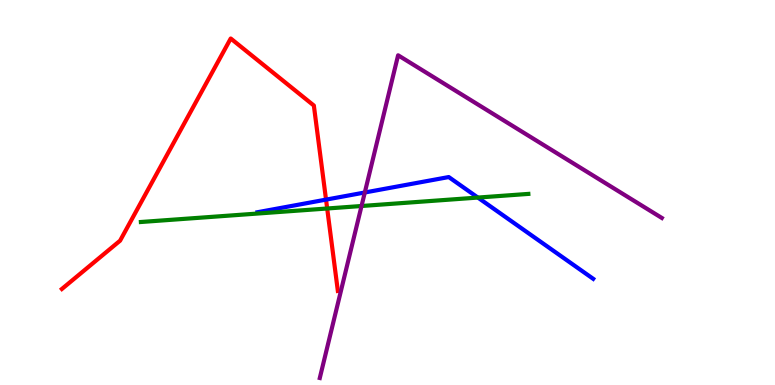[{'lines': ['blue', 'red'], 'intersections': [{'x': 4.21, 'y': 4.82}]}, {'lines': ['green', 'red'], 'intersections': [{'x': 4.22, 'y': 4.58}]}, {'lines': ['purple', 'red'], 'intersections': []}, {'lines': ['blue', 'green'], 'intersections': [{'x': 6.17, 'y': 4.87}]}, {'lines': ['blue', 'purple'], 'intersections': [{'x': 4.71, 'y': 5.0}]}, {'lines': ['green', 'purple'], 'intersections': [{'x': 4.66, 'y': 4.65}]}]